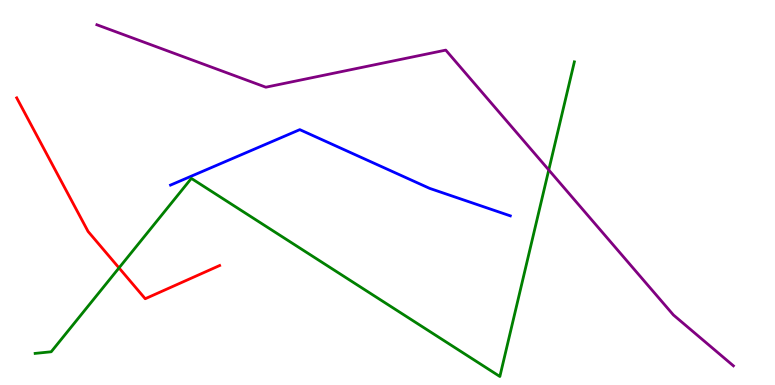[{'lines': ['blue', 'red'], 'intersections': []}, {'lines': ['green', 'red'], 'intersections': [{'x': 1.54, 'y': 3.04}]}, {'lines': ['purple', 'red'], 'intersections': []}, {'lines': ['blue', 'green'], 'intersections': []}, {'lines': ['blue', 'purple'], 'intersections': []}, {'lines': ['green', 'purple'], 'intersections': [{'x': 7.08, 'y': 5.59}]}]